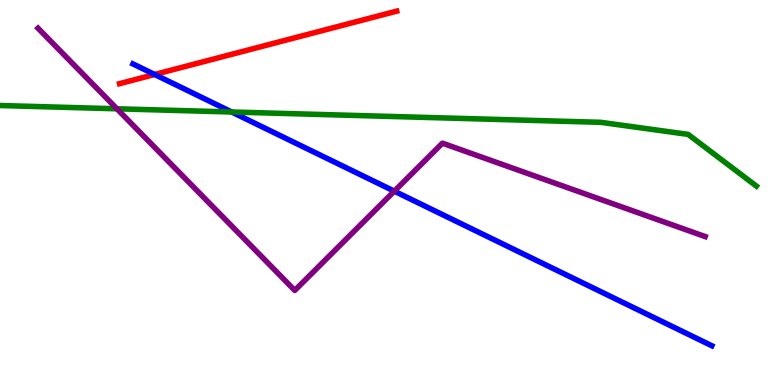[{'lines': ['blue', 'red'], 'intersections': [{'x': 2.0, 'y': 8.07}]}, {'lines': ['green', 'red'], 'intersections': []}, {'lines': ['purple', 'red'], 'intersections': []}, {'lines': ['blue', 'green'], 'intersections': [{'x': 2.99, 'y': 7.09}]}, {'lines': ['blue', 'purple'], 'intersections': [{'x': 5.09, 'y': 5.03}]}, {'lines': ['green', 'purple'], 'intersections': [{'x': 1.51, 'y': 7.17}]}]